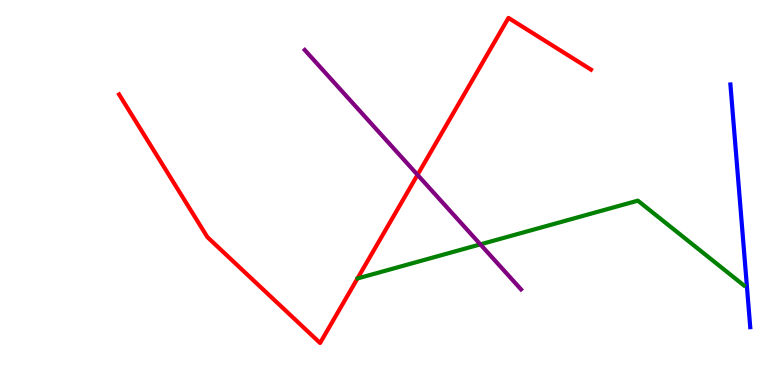[{'lines': ['blue', 'red'], 'intersections': []}, {'lines': ['green', 'red'], 'intersections': []}, {'lines': ['purple', 'red'], 'intersections': [{'x': 5.39, 'y': 5.46}]}, {'lines': ['blue', 'green'], 'intersections': []}, {'lines': ['blue', 'purple'], 'intersections': []}, {'lines': ['green', 'purple'], 'intersections': [{'x': 6.2, 'y': 3.65}]}]